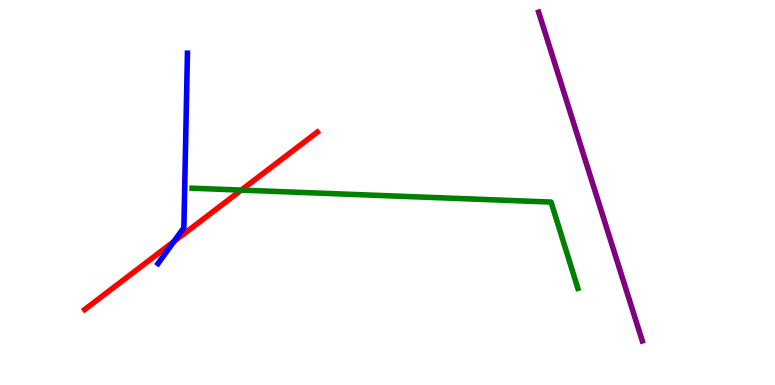[{'lines': ['blue', 'red'], 'intersections': [{'x': 2.24, 'y': 3.73}]}, {'lines': ['green', 'red'], 'intersections': [{'x': 3.11, 'y': 5.06}]}, {'lines': ['purple', 'red'], 'intersections': []}, {'lines': ['blue', 'green'], 'intersections': []}, {'lines': ['blue', 'purple'], 'intersections': []}, {'lines': ['green', 'purple'], 'intersections': []}]